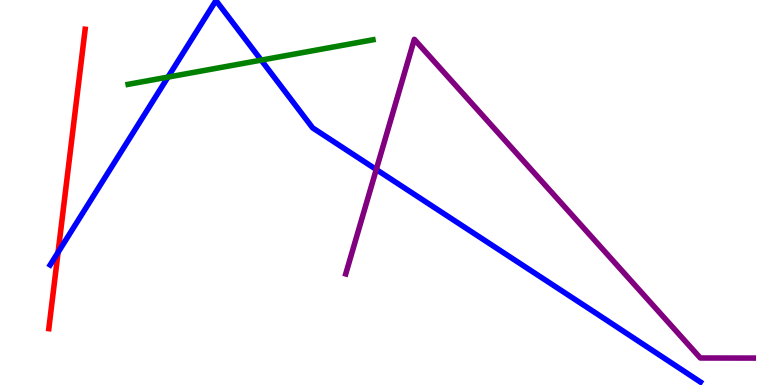[{'lines': ['blue', 'red'], 'intersections': [{'x': 0.749, 'y': 3.45}]}, {'lines': ['green', 'red'], 'intersections': []}, {'lines': ['purple', 'red'], 'intersections': []}, {'lines': ['blue', 'green'], 'intersections': [{'x': 2.17, 'y': 8.0}, {'x': 3.37, 'y': 8.44}]}, {'lines': ['blue', 'purple'], 'intersections': [{'x': 4.86, 'y': 5.6}]}, {'lines': ['green', 'purple'], 'intersections': []}]